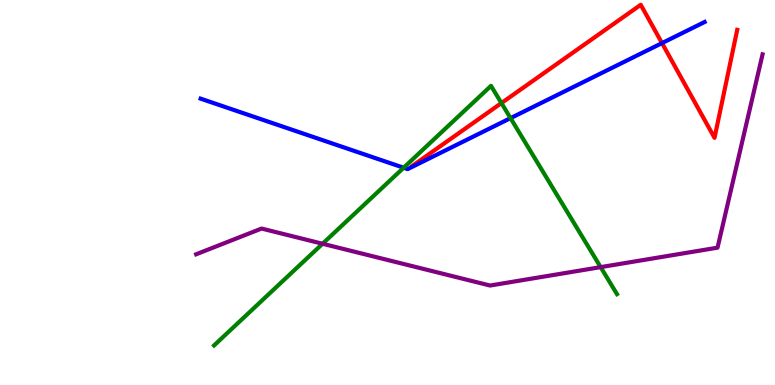[{'lines': ['blue', 'red'], 'intersections': [{'x': 8.54, 'y': 8.88}]}, {'lines': ['green', 'red'], 'intersections': [{'x': 6.47, 'y': 7.32}]}, {'lines': ['purple', 'red'], 'intersections': []}, {'lines': ['blue', 'green'], 'intersections': [{'x': 5.21, 'y': 5.64}, {'x': 6.59, 'y': 6.93}]}, {'lines': ['blue', 'purple'], 'intersections': []}, {'lines': ['green', 'purple'], 'intersections': [{'x': 4.16, 'y': 3.67}, {'x': 7.75, 'y': 3.06}]}]